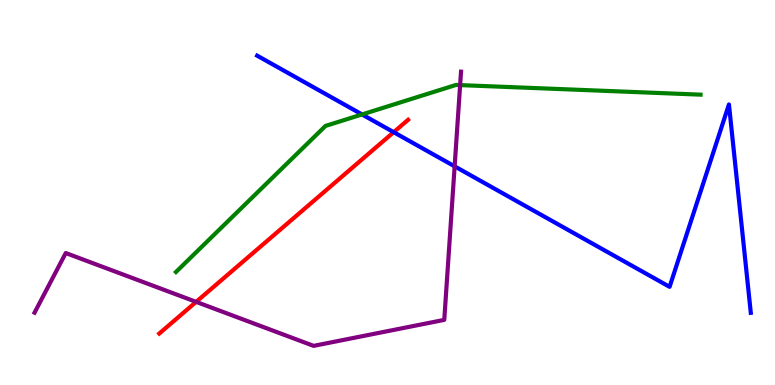[{'lines': ['blue', 'red'], 'intersections': [{'x': 5.08, 'y': 6.57}]}, {'lines': ['green', 'red'], 'intersections': []}, {'lines': ['purple', 'red'], 'intersections': [{'x': 2.53, 'y': 2.16}]}, {'lines': ['blue', 'green'], 'intersections': [{'x': 4.67, 'y': 7.03}]}, {'lines': ['blue', 'purple'], 'intersections': [{'x': 5.87, 'y': 5.68}]}, {'lines': ['green', 'purple'], 'intersections': [{'x': 5.94, 'y': 7.79}]}]